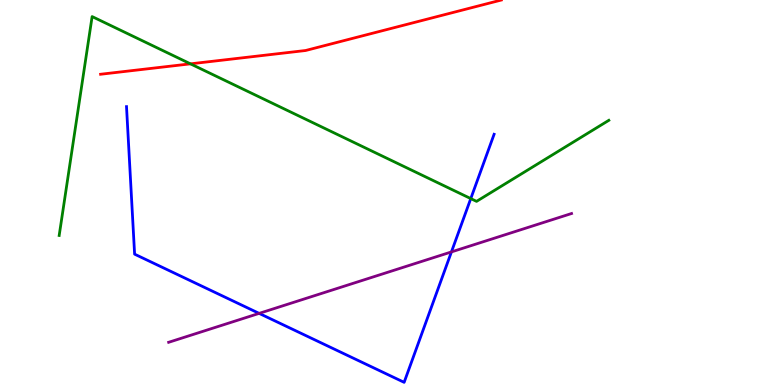[{'lines': ['blue', 'red'], 'intersections': []}, {'lines': ['green', 'red'], 'intersections': [{'x': 2.46, 'y': 8.34}]}, {'lines': ['purple', 'red'], 'intersections': []}, {'lines': ['blue', 'green'], 'intersections': [{'x': 6.07, 'y': 4.84}]}, {'lines': ['blue', 'purple'], 'intersections': [{'x': 3.34, 'y': 1.86}, {'x': 5.83, 'y': 3.46}]}, {'lines': ['green', 'purple'], 'intersections': []}]